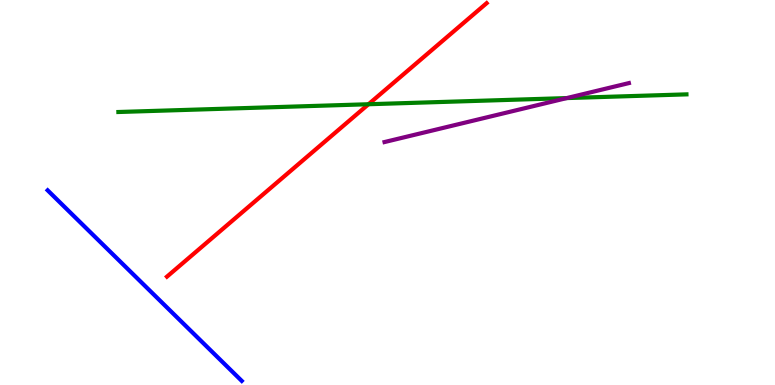[{'lines': ['blue', 'red'], 'intersections': []}, {'lines': ['green', 'red'], 'intersections': [{'x': 4.75, 'y': 7.29}]}, {'lines': ['purple', 'red'], 'intersections': []}, {'lines': ['blue', 'green'], 'intersections': []}, {'lines': ['blue', 'purple'], 'intersections': []}, {'lines': ['green', 'purple'], 'intersections': [{'x': 7.31, 'y': 7.45}]}]